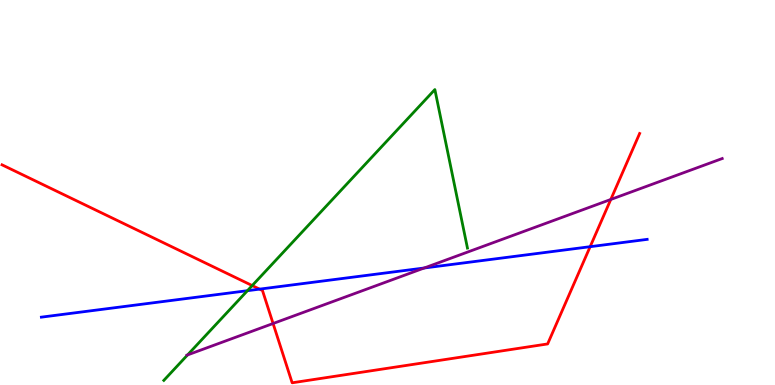[{'lines': ['blue', 'red'], 'intersections': [{'x': 3.35, 'y': 2.49}, {'x': 7.61, 'y': 3.59}]}, {'lines': ['green', 'red'], 'intersections': [{'x': 3.25, 'y': 2.58}]}, {'lines': ['purple', 'red'], 'intersections': [{'x': 3.52, 'y': 1.6}, {'x': 7.88, 'y': 4.82}]}, {'lines': ['blue', 'green'], 'intersections': [{'x': 3.19, 'y': 2.45}]}, {'lines': ['blue', 'purple'], 'intersections': [{'x': 5.47, 'y': 3.04}]}, {'lines': ['green', 'purple'], 'intersections': [{'x': 2.42, 'y': 0.781}]}]